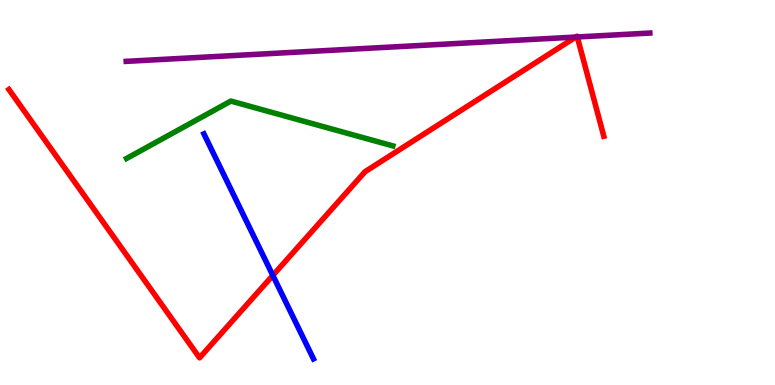[{'lines': ['blue', 'red'], 'intersections': [{'x': 3.52, 'y': 2.85}]}, {'lines': ['green', 'red'], 'intersections': []}, {'lines': ['purple', 'red'], 'intersections': [{'x': 7.43, 'y': 9.04}, {'x': 7.45, 'y': 9.04}]}, {'lines': ['blue', 'green'], 'intersections': []}, {'lines': ['blue', 'purple'], 'intersections': []}, {'lines': ['green', 'purple'], 'intersections': []}]